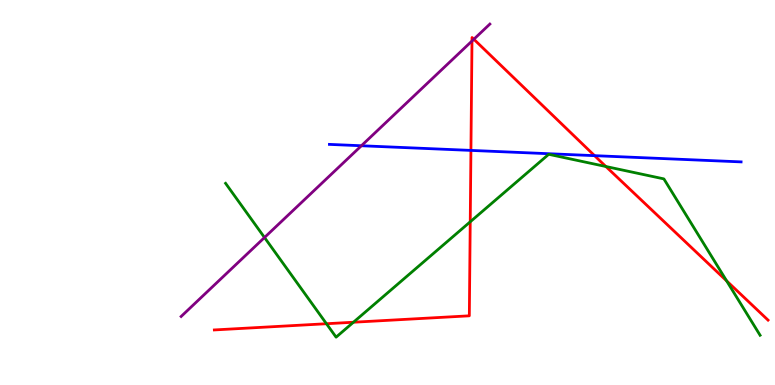[{'lines': ['blue', 'red'], 'intersections': [{'x': 6.08, 'y': 6.09}, {'x': 7.67, 'y': 5.96}]}, {'lines': ['green', 'red'], 'intersections': [{'x': 4.21, 'y': 1.59}, {'x': 4.56, 'y': 1.63}, {'x': 6.07, 'y': 4.24}, {'x': 7.82, 'y': 5.68}, {'x': 9.38, 'y': 2.7}]}, {'lines': ['purple', 'red'], 'intersections': [{'x': 6.09, 'y': 8.93}, {'x': 6.11, 'y': 8.98}]}, {'lines': ['blue', 'green'], 'intersections': []}, {'lines': ['blue', 'purple'], 'intersections': [{'x': 4.66, 'y': 6.21}]}, {'lines': ['green', 'purple'], 'intersections': [{'x': 3.41, 'y': 3.83}]}]